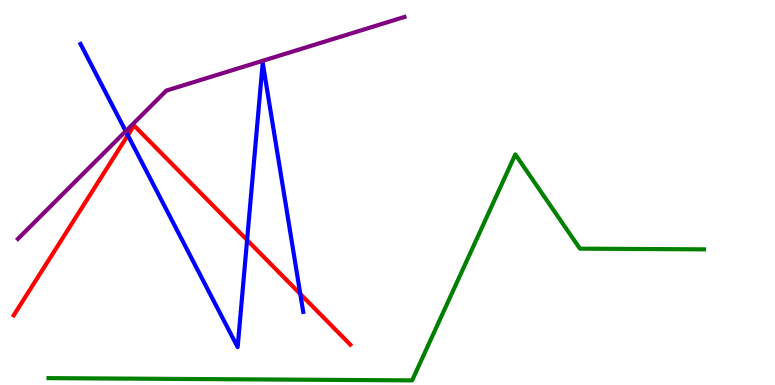[{'lines': ['blue', 'red'], 'intersections': [{'x': 1.65, 'y': 6.49}, {'x': 3.19, 'y': 3.77}, {'x': 3.87, 'y': 2.36}]}, {'lines': ['green', 'red'], 'intersections': []}, {'lines': ['purple', 'red'], 'intersections': []}, {'lines': ['blue', 'green'], 'intersections': []}, {'lines': ['blue', 'purple'], 'intersections': [{'x': 1.62, 'y': 6.59}]}, {'lines': ['green', 'purple'], 'intersections': []}]